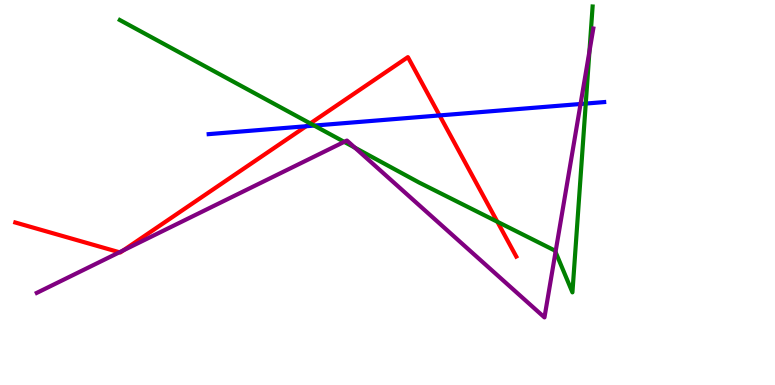[{'lines': ['blue', 'red'], 'intersections': [{'x': 3.95, 'y': 6.72}, {'x': 5.67, 'y': 7.0}]}, {'lines': ['green', 'red'], 'intersections': [{'x': 4.0, 'y': 6.79}, {'x': 6.42, 'y': 4.24}]}, {'lines': ['purple', 'red'], 'intersections': [{'x': 1.54, 'y': 3.45}, {'x': 1.59, 'y': 3.5}]}, {'lines': ['blue', 'green'], 'intersections': [{'x': 4.05, 'y': 6.74}, {'x': 7.56, 'y': 7.31}]}, {'lines': ['blue', 'purple'], 'intersections': [{'x': 7.49, 'y': 7.3}]}, {'lines': ['green', 'purple'], 'intersections': [{'x': 4.44, 'y': 6.32}, {'x': 4.58, 'y': 6.16}, {'x': 7.17, 'y': 3.46}, {'x': 7.61, 'y': 8.66}]}]